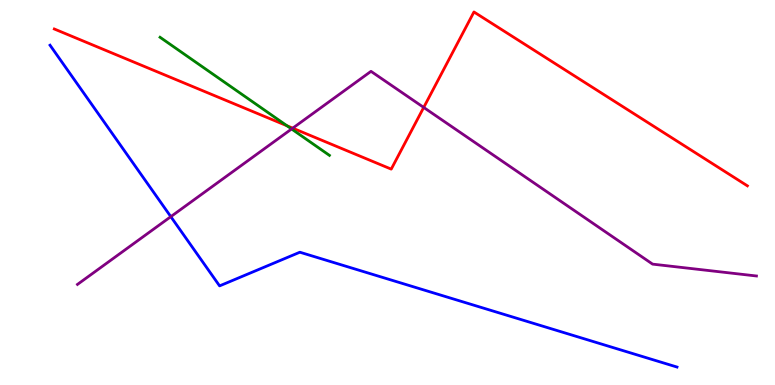[{'lines': ['blue', 'red'], 'intersections': []}, {'lines': ['green', 'red'], 'intersections': [{'x': 3.7, 'y': 6.73}]}, {'lines': ['purple', 'red'], 'intersections': [{'x': 3.78, 'y': 6.67}, {'x': 5.47, 'y': 7.21}]}, {'lines': ['blue', 'green'], 'intersections': []}, {'lines': ['blue', 'purple'], 'intersections': [{'x': 2.2, 'y': 4.37}]}, {'lines': ['green', 'purple'], 'intersections': [{'x': 3.76, 'y': 6.65}]}]